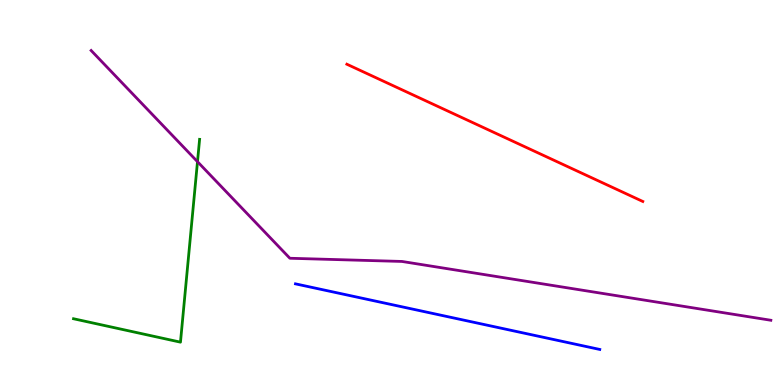[{'lines': ['blue', 'red'], 'intersections': []}, {'lines': ['green', 'red'], 'intersections': []}, {'lines': ['purple', 'red'], 'intersections': []}, {'lines': ['blue', 'green'], 'intersections': []}, {'lines': ['blue', 'purple'], 'intersections': []}, {'lines': ['green', 'purple'], 'intersections': [{'x': 2.55, 'y': 5.8}]}]